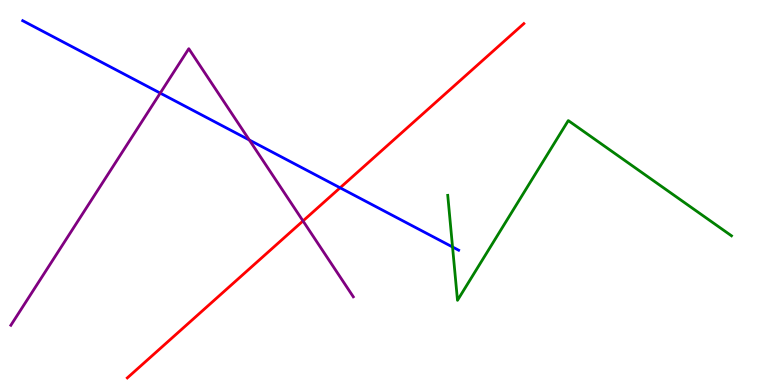[{'lines': ['blue', 'red'], 'intersections': [{'x': 4.39, 'y': 5.12}]}, {'lines': ['green', 'red'], 'intersections': []}, {'lines': ['purple', 'red'], 'intersections': [{'x': 3.91, 'y': 4.26}]}, {'lines': ['blue', 'green'], 'intersections': [{'x': 5.84, 'y': 3.58}]}, {'lines': ['blue', 'purple'], 'intersections': [{'x': 2.07, 'y': 7.58}, {'x': 3.22, 'y': 6.36}]}, {'lines': ['green', 'purple'], 'intersections': []}]